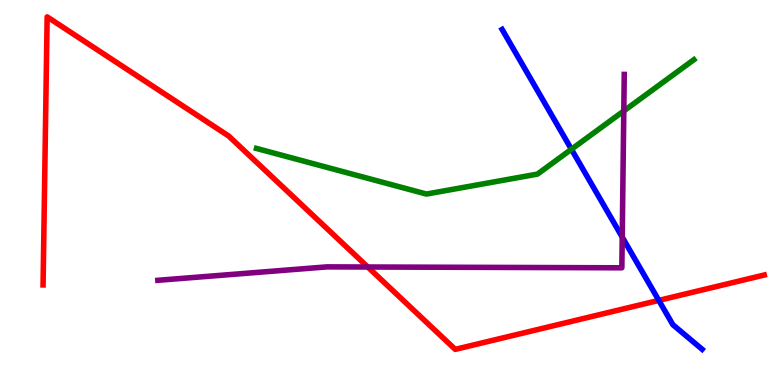[{'lines': ['blue', 'red'], 'intersections': [{'x': 8.5, 'y': 2.2}]}, {'lines': ['green', 'red'], 'intersections': []}, {'lines': ['purple', 'red'], 'intersections': [{'x': 4.75, 'y': 3.06}]}, {'lines': ['blue', 'green'], 'intersections': [{'x': 7.37, 'y': 6.12}]}, {'lines': ['blue', 'purple'], 'intersections': [{'x': 8.03, 'y': 3.84}]}, {'lines': ['green', 'purple'], 'intersections': [{'x': 8.05, 'y': 7.12}]}]